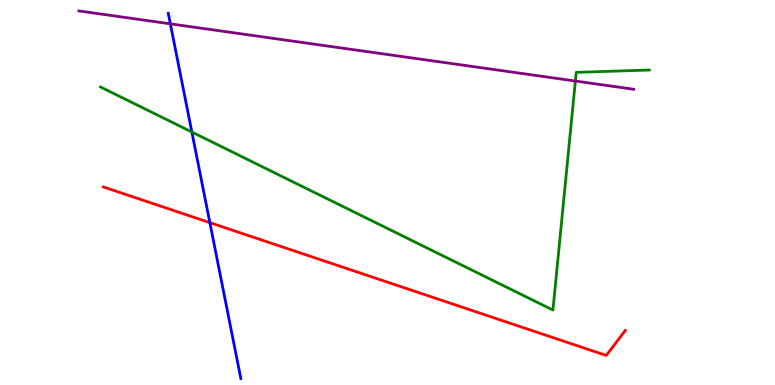[{'lines': ['blue', 'red'], 'intersections': [{'x': 2.71, 'y': 4.22}]}, {'lines': ['green', 'red'], 'intersections': []}, {'lines': ['purple', 'red'], 'intersections': []}, {'lines': ['blue', 'green'], 'intersections': [{'x': 2.48, 'y': 6.57}]}, {'lines': ['blue', 'purple'], 'intersections': [{'x': 2.2, 'y': 9.38}]}, {'lines': ['green', 'purple'], 'intersections': [{'x': 7.42, 'y': 7.9}]}]